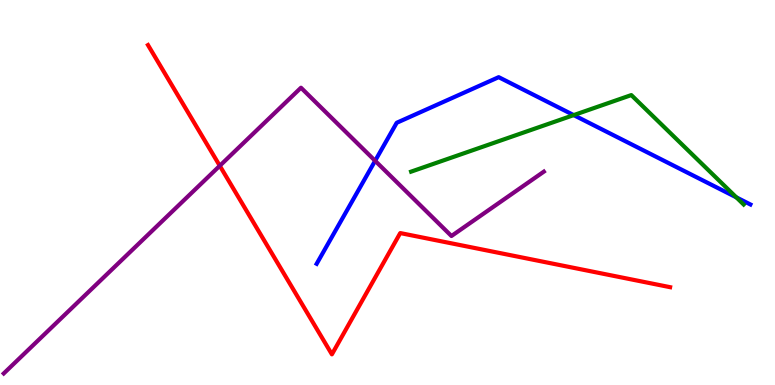[{'lines': ['blue', 'red'], 'intersections': []}, {'lines': ['green', 'red'], 'intersections': []}, {'lines': ['purple', 'red'], 'intersections': [{'x': 2.84, 'y': 5.69}]}, {'lines': ['blue', 'green'], 'intersections': [{'x': 7.4, 'y': 7.01}, {'x': 9.5, 'y': 4.87}]}, {'lines': ['blue', 'purple'], 'intersections': [{'x': 4.84, 'y': 5.82}]}, {'lines': ['green', 'purple'], 'intersections': []}]